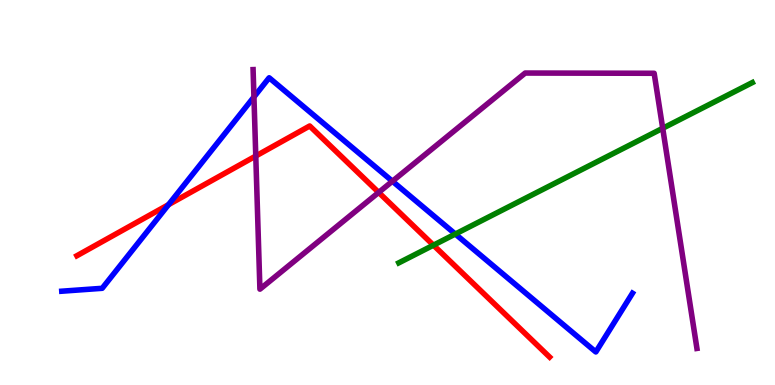[{'lines': ['blue', 'red'], 'intersections': [{'x': 2.17, 'y': 4.68}]}, {'lines': ['green', 'red'], 'intersections': [{'x': 5.59, 'y': 3.63}]}, {'lines': ['purple', 'red'], 'intersections': [{'x': 3.3, 'y': 5.95}, {'x': 4.89, 'y': 5.0}]}, {'lines': ['blue', 'green'], 'intersections': [{'x': 5.88, 'y': 3.92}]}, {'lines': ['blue', 'purple'], 'intersections': [{'x': 3.28, 'y': 7.48}, {'x': 5.06, 'y': 5.29}]}, {'lines': ['green', 'purple'], 'intersections': [{'x': 8.55, 'y': 6.67}]}]